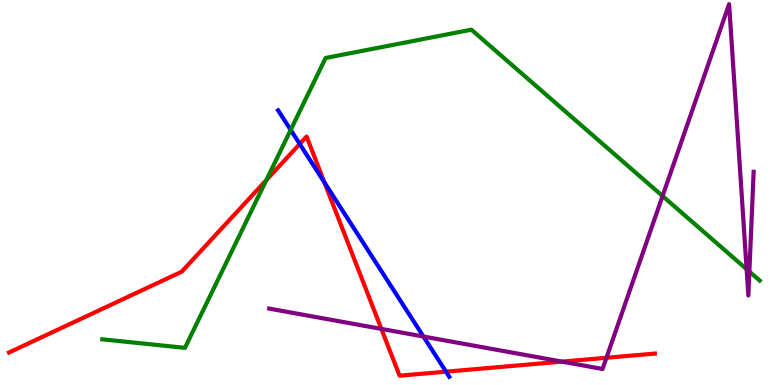[{'lines': ['blue', 'red'], 'intersections': [{'x': 3.87, 'y': 6.26}, {'x': 4.19, 'y': 5.26}, {'x': 5.75, 'y': 0.346}]}, {'lines': ['green', 'red'], 'intersections': [{'x': 3.44, 'y': 5.32}]}, {'lines': ['purple', 'red'], 'intersections': [{'x': 4.92, 'y': 1.46}, {'x': 7.25, 'y': 0.607}, {'x': 7.83, 'y': 0.707}]}, {'lines': ['blue', 'green'], 'intersections': [{'x': 3.75, 'y': 6.63}]}, {'lines': ['blue', 'purple'], 'intersections': [{'x': 5.46, 'y': 1.26}]}, {'lines': ['green', 'purple'], 'intersections': [{'x': 8.55, 'y': 4.91}, {'x': 9.63, 'y': 3.01}, {'x': 9.67, 'y': 2.95}]}]